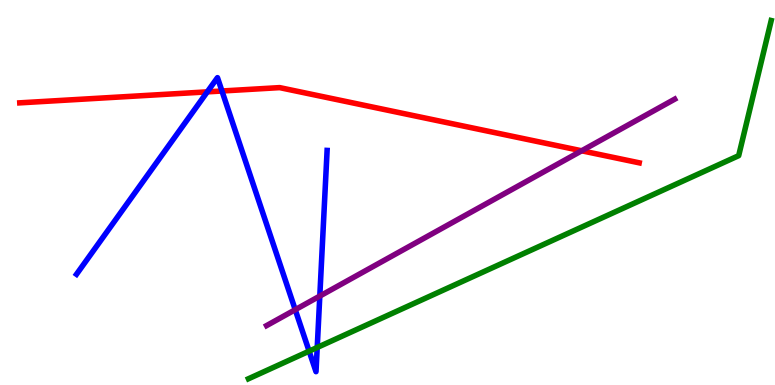[{'lines': ['blue', 'red'], 'intersections': [{'x': 2.67, 'y': 7.61}, {'x': 2.86, 'y': 7.64}]}, {'lines': ['green', 'red'], 'intersections': []}, {'lines': ['purple', 'red'], 'intersections': [{'x': 7.51, 'y': 6.08}]}, {'lines': ['blue', 'green'], 'intersections': [{'x': 3.99, 'y': 0.879}, {'x': 4.09, 'y': 0.975}]}, {'lines': ['blue', 'purple'], 'intersections': [{'x': 3.81, 'y': 1.96}, {'x': 4.13, 'y': 2.31}]}, {'lines': ['green', 'purple'], 'intersections': []}]